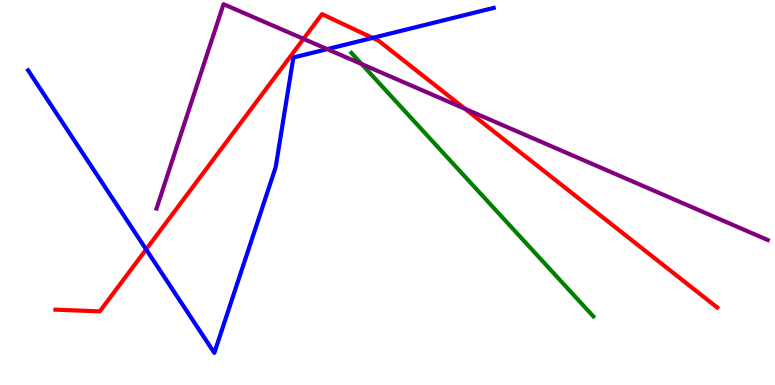[{'lines': ['blue', 'red'], 'intersections': [{'x': 1.89, 'y': 3.52}, {'x': 4.81, 'y': 9.02}]}, {'lines': ['green', 'red'], 'intersections': []}, {'lines': ['purple', 'red'], 'intersections': [{'x': 3.92, 'y': 8.99}, {'x': 6.0, 'y': 7.17}]}, {'lines': ['blue', 'green'], 'intersections': []}, {'lines': ['blue', 'purple'], 'intersections': [{'x': 4.22, 'y': 8.72}]}, {'lines': ['green', 'purple'], 'intersections': [{'x': 4.67, 'y': 8.34}]}]